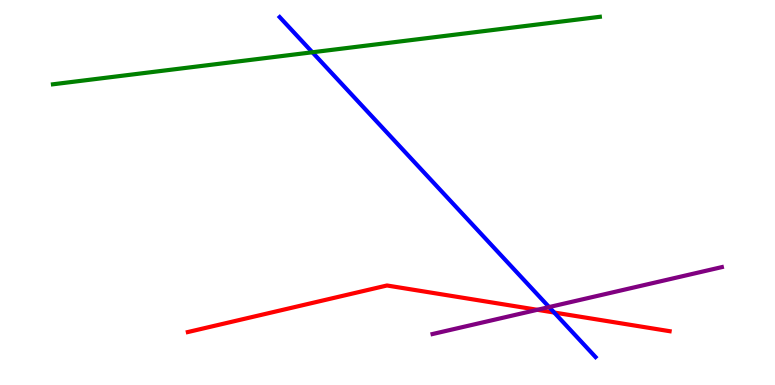[{'lines': ['blue', 'red'], 'intersections': [{'x': 7.15, 'y': 1.88}]}, {'lines': ['green', 'red'], 'intersections': []}, {'lines': ['purple', 'red'], 'intersections': [{'x': 6.93, 'y': 1.95}]}, {'lines': ['blue', 'green'], 'intersections': [{'x': 4.03, 'y': 8.64}]}, {'lines': ['blue', 'purple'], 'intersections': [{'x': 7.09, 'y': 2.02}]}, {'lines': ['green', 'purple'], 'intersections': []}]